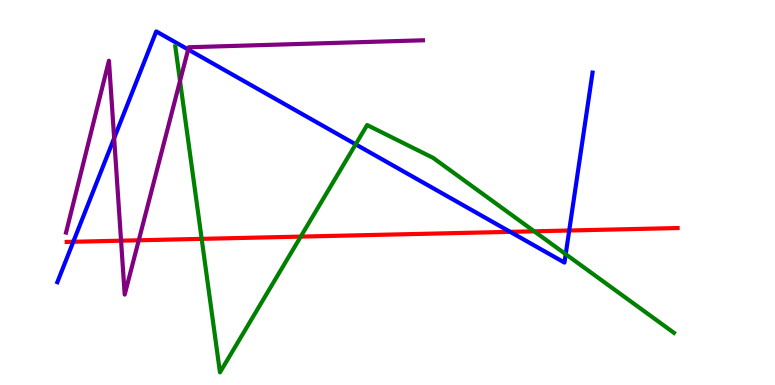[{'lines': ['blue', 'red'], 'intersections': [{'x': 0.946, 'y': 3.72}, {'x': 6.58, 'y': 3.98}, {'x': 7.34, 'y': 4.01}]}, {'lines': ['green', 'red'], 'intersections': [{'x': 2.6, 'y': 3.8}, {'x': 3.88, 'y': 3.85}, {'x': 6.89, 'y': 3.99}]}, {'lines': ['purple', 'red'], 'intersections': [{'x': 1.56, 'y': 3.75}, {'x': 1.79, 'y': 3.76}]}, {'lines': ['blue', 'green'], 'intersections': [{'x': 4.59, 'y': 6.25}, {'x': 7.3, 'y': 3.4}]}, {'lines': ['blue', 'purple'], 'intersections': [{'x': 1.47, 'y': 6.41}, {'x': 2.43, 'y': 8.71}]}, {'lines': ['green', 'purple'], 'intersections': [{'x': 2.32, 'y': 7.9}]}]